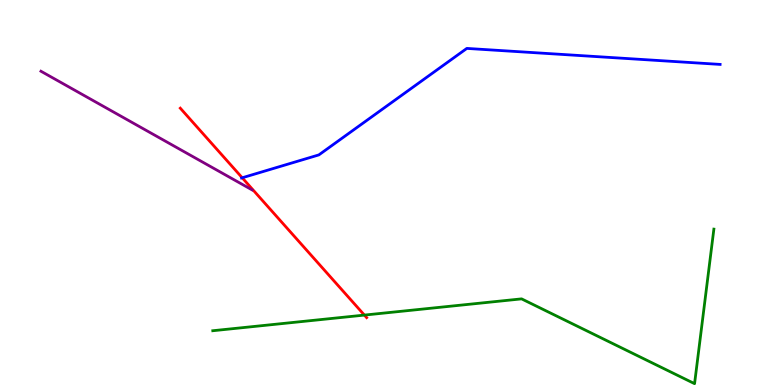[{'lines': ['blue', 'red'], 'intersections': [{'x': 3.13, 'y': 5.38}]}, {'lines': ['green', 'red'], 'intersections': [{'x': 4.7, 'y': 1.82}]}, {'lines': ['purple', 'red'], 'intersections': []}, {'lines': ['blue', 'green'], 'intersections': []}, {'lines': ['blue', 'purple'], 'intersections': []}, {'lines': ['green', 'purple'], 'intersections': []}]